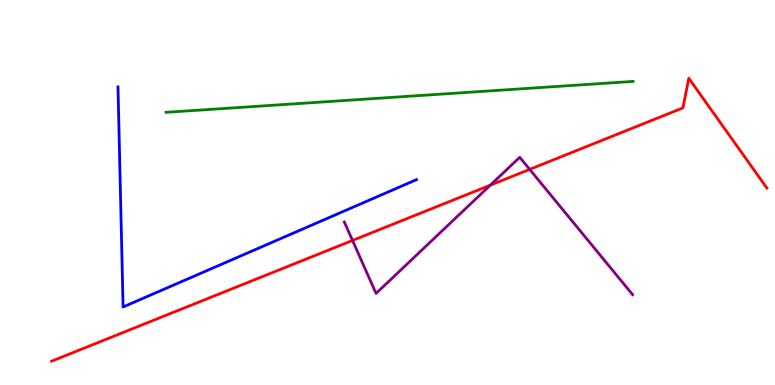[{'lines': ['blue', 'red'], 'intersections': []}, {'lines': ['green', 'red'], 'intersections': []}, {'lines': ['purple', 'red'], 'intersections': [{'x': 4.55, 'y': 3.75}, {'x': 6.33, 'y': 5.19}, {'x': 6.83, 'y': 5.6}]}, {'lines': ['blue', 'green'], 'intersections': []}, {'lines': ['blue', 'purple'], 'intersections': []}, {'lines': ['green', 'purple'], 'intersections': []}]